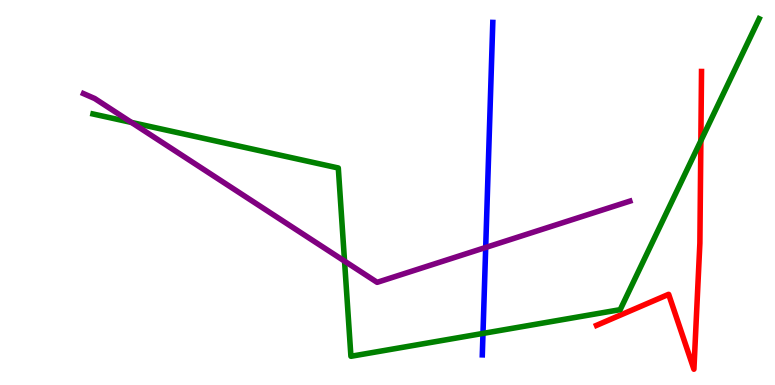[{'lines': ['blue', 'red'], 'intersections': []}, {'lines': ['green', 'red'], 'intersections': [{'x': 9.04, 'y': 6.34}]}, {'lines': ['purple', 'red'], 'intersections': []}, {'lines': ['blue', 'green'], 'intersections': [{'x': 6.23, 'y': 1.34}]}, {'lines': ['blue', 'purple'], 'intersections': [{'x': 6.27, 'y': 3.57}]}, {'lines': ['green', 'purple'], 'intersections': [{'x': 1.7, 'y': 6.82}, {'x': 4.45, 'y': 3.22}]}]